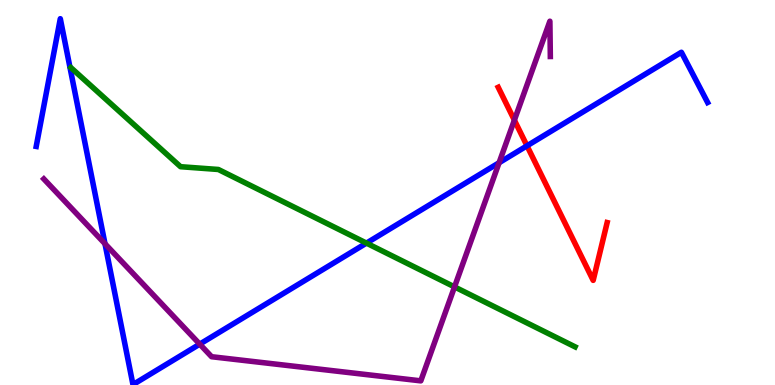[{'lines': ['blue', 'red'], 'intersections': [{'x': 6.8, 'y': 6.21}]}, {'lines': ['green', 'red'], 'intersections': []}, {'lines': ['purple', 'red'], 'intersections': [{'x': 6.64, 'y': 6.88}]}, {'lines': ['blue', 'green'], 'intersections': [{'x': 4.73, 'y': 3.69}]}, {'lines': ['blue', 'purple'], 'intersections': [{'x': 1.35, 'y': 3.67}, {'x': 2.58, 'y': 1.06}, {'x': 6.44, 'y': 5.77}]}, {'lines': ['green', 'purple'], 'intersections': [{'x': 5.86, 'y': 2.55}]}]